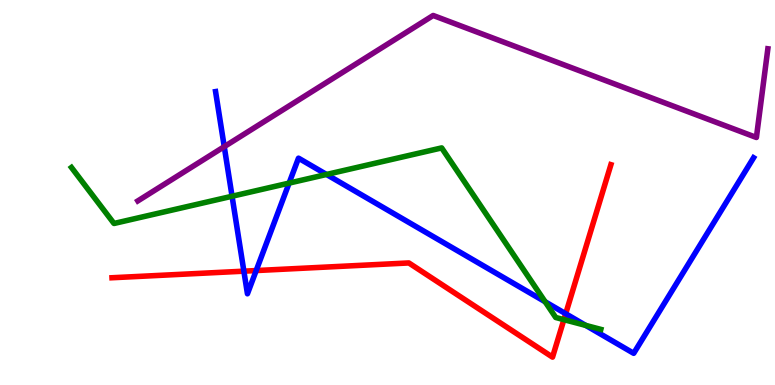[{'lines': ['blue', 'red'], 'intersections': [{'x': 3.15, 'y': 2.96}, {'x': 3.31, 'y': 2.97}, {'x': 7.3, 'y': 1.85}]}, {'lines': ['green', 'red'], 'intersections': [{'x': 7.28, 'y': 1.7}]}, {'lines': ['purple', 'red'], 'intersections': []}, {'lines': ['blue', 'green'], 'intersections': [{'x': 2.99, 'y': 4.9}, {'x': 3.73, 'y': 5.24}, {'x': 4.21, 'y': 5.47}, {'x': 7.03, 'y': 2.16}, {'x': 7.56, 'y': 1.55}]}, {'lines': ['blue', 'purple'], 'intersections': [{'x': 2.89, 'y': 6.19}]}, {'lines': ['green', 'purple'], 'intersections': []}]